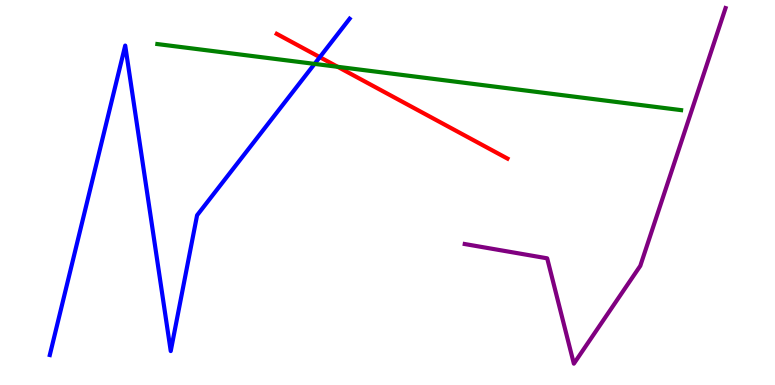[{'lines': ['blue', 'red'], 'intersections': [{'x': 4.13, 'y': 8.52}]}, {'lines': ['green', 'red'], 'intersections': [{'x': 4.36, 'y': 8.26}]}, {'lines': ['purple', 'red'], 'intersections': []}, {'lines': ['blue', 'green'], 'intersections': [{'x': 4.06, 'y': 8.34}]}, {'lines': ['blue', 'purple'], 'intersections': []}, {'lines': ['green', 'purple'], 'intersections': []}]